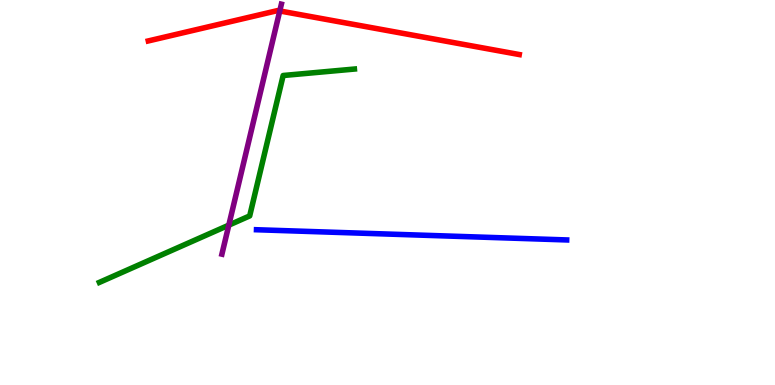[{'lines': ['blue', 'red'], 'intersections': []}, {'lines': ['green', 'red'], 'intersections': []}, {'lines': ['purple', 'red'], 'intersections': [{'x': 3.61, 'y': 9.72}]}, {'lines': ['blue', 'green'], 'intersections': []}, {'lines': ['blue', 'purple'], 'intersections': []}, {'lines': ['green', 'purple'], 'intersections': [{'x': 2.95, 'y': 4.15}]}]